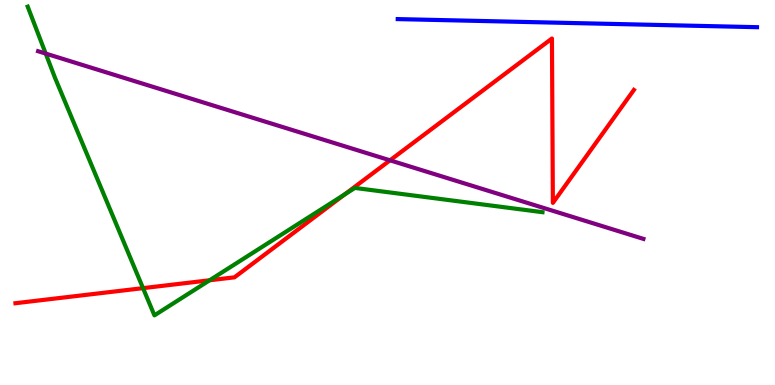[{'lines': ['blue', 'red'], 'intersections': []}, {'lines': ['green', 'red'], 'intersections': [{'x': 1.85, 'y': 2.52}, {'x': 2.7, 'y': 2.72}, {'x': 4.45, 'y': 4.95}]}, {'lines': ['purple', 'red'], 'intersections': [{'x': 5.03, 'y': 5.84}]}, {'lines': ['blue', 'green'], 'intersections': []}, {'lines': ['blue', 'purple'], 'intersections': []}, {'lines': ['green', 'purple'], 'intersections': [{'x': 0.59, 'y': 8.61}]}]